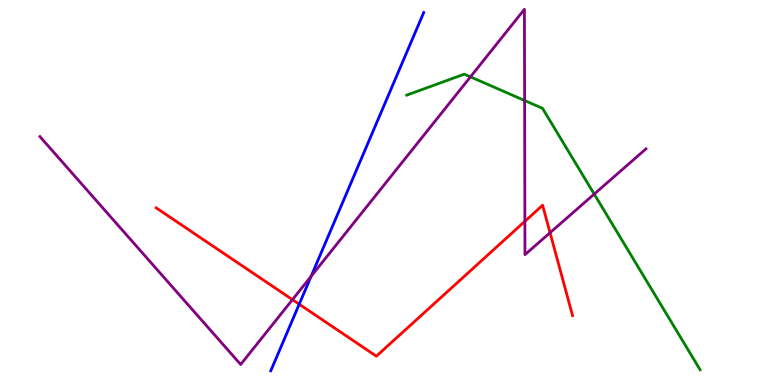[{'lines': ['blue', 'red'], 'intersections': [{'x': 3.86, 'y': 2.1}]}, {'lines': ['green', 'red'], 'intersections': []}, {'lines': ['purple', 'red'], 'intersections': [{'x': 3.77, 'y': 2.22}, {'x': 6.77, 'y': 4.25}, {'x': 7.1, 'y': 3.96}]}, {'lines': ['blue', 'green'], 'intersections': []}, {'lines': ['blue', 'purple'], 'intersections': [{'x': 4.01, 'y': 2.82}]}, {'lines': ['green', 'purple'], 'intersections': [{'x': 6.07, 'y': 8.0}, {'x': 6.77, 'y': 7.39}, {'x': 7.67, 'y': 4.96}]}]